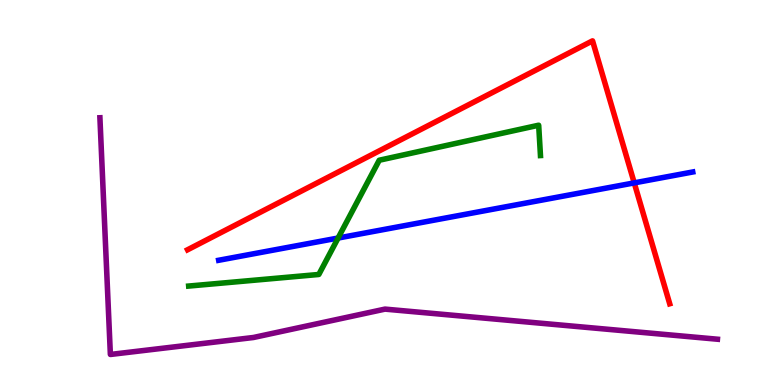[{'lines': ['blue', 'red'], 'intersections': [{'x': 8.18, 'y': 5.25}]}, {'lines': ['green', 'red'], 'intersections': []}, {'lines': ['purple', 'red'], 'intersections': []}, {'lines': ['blue', 'green'], 'intersections': [{'x': 4.36, 'y': 3.82}]}, {'lines': ['blue', 'purple'], 'intersections': []}, {'lines': ['green', 'purple'], 'intersections': []}]